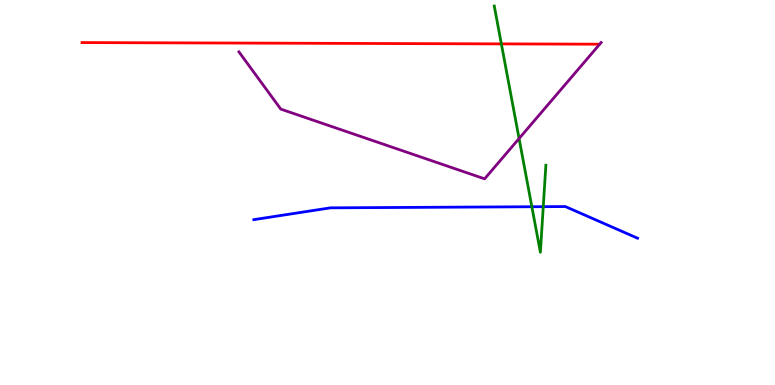[{'lines': ['blue', 'red'], 'intersections': []}, {'lines': ['green', 'red'], 'intersections': [{'x': 6.47, 'y': 8.86}]}, {'lines': ['purple', 'red'], 'intersections': []}, {'lines': ['blue', 'green'], 'intersections': [{'x': 6.86, 'y': 4.63}, {'x': 7.01, 'y': 4.63}]}, {'lines': ['blue', 'purple'], 'intersections': []}, {'lines': ['green', 'purple'], 'intersections': [{'x': 6.7, 'y': 6.4}]}]